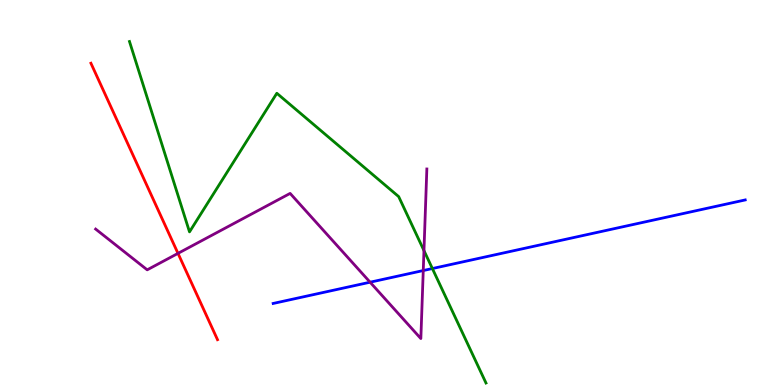[{'lines': ['blue', 'red'], 'intersections': []}, {'lines': ['green', 'red'], 'intersections': []}, {'lines': ['purple', 'red'], 'intersections': [{'x': 2.3, 'y': 3.42}]}, {'lines': ['blue', 'green'], 'intersections': [{'x': 5.58, 'y': 3.02}]}, {'lines': ['blue', 'purple'], 'intersections': [{'x': 4.78, 'y': 2.67}, {'x': 5.46, 'y': 2.97}]}, {'lines': ['green', 'purple'], 'intersections': [{'x': 5.47, 'y': 3.49}]}]